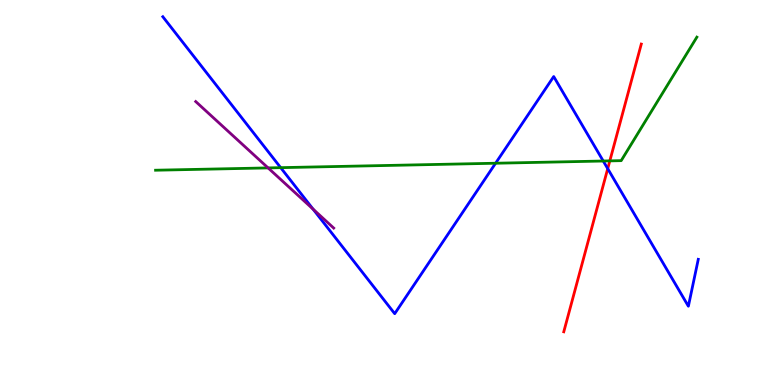[{'lines': ['blue', 'red'], 'intersections': [{'x': 7.84, 'y': 5.62}]}, {'lines': ['green', 'red'], 'intersections': [{'x': 7.87, 'y': 5.82}]}, {'lines': ['purple', 'red'], 'intersections': []}, {'lines': ['blue', 'green'], 'intersections': [{'x': 3.62, 'y': 5.65}, {'x': 6.39, 'y': 5.76}, {'x': 7.78, 'y': 5.82}]}, {'lines': ['blue', 'purple'], 'intersections': [{'x': 4.04, 'y': 4.57}]}, {'lines': ['green', 'purple'], 'intersections': [{'x': 3.46, 'y': 5.64}]}]